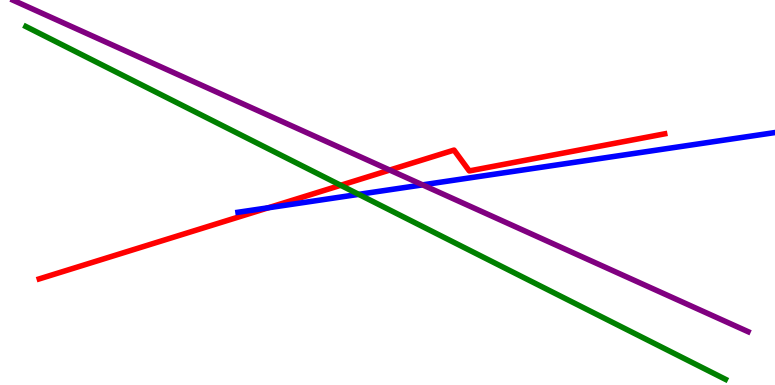[{'lines': ['blue', 'red'], 'intersections': [{'x': 3.46, 'y': 4.6}]}, {'lines': ['green', 'red'], 'intersections': [{'x': 4.4, 'y': 5.19}]}, {'lines': ['purple', 'red'], 'intersections': [{'x': 5.03, 'y': 5.58}]}, {'lines': ['blue', 'green'], 'intersections': [{'x': 4.63, 'y': 4.95}]}, {'lines': ['blue', 'purple'], 'intersections': [{'x': 5.45, 'y': 5.2}]}, {'lines': ['green', 'purple'], 'intersections': []}]